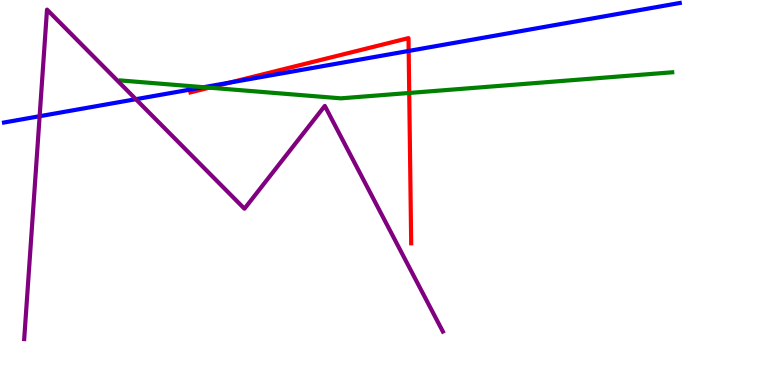[{'lines': ['blue', 'red'], 'intersections': [{'x': 2.97, 'y': 7.86}, {'x': 5.27, 'y': 8.68}]}, {'lines': ['green', 'red'], 'intersections': [{'x': 2.7, 'y': 7.72}, {'x': 5.28, 'y': 7.59}]}, {'lines': ['purple', 'red'], 'intersections': []}, {'lines': ['blue', 'green'], 'intersections': [{'x': 2.63, 'y': 7.73}]}, {'lines': ['blue', 'purple'], 'intersections': [{'x': 0.511, 'y': 6.98}, {'x': 1.75, 'y': 7.42}]}, {'lines': ['green', 'purple'], 'intersections': []}]